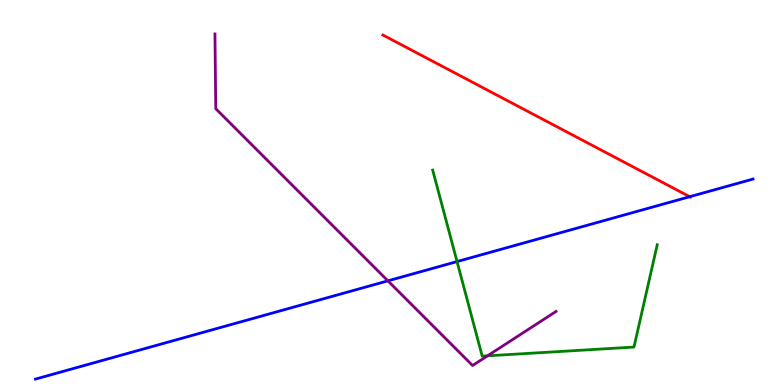[{'lines': ['blue', 'red'], 'intersections': [{'x': 8.9, 'y': 4.89}]}, {'lines': ['green', 'red'], 'intersections': []}, {'lines': ['purple', 'red'], 'intersections': []}, {'lines': ['blue', 'green'], 'intersections': [{'x': 5.9, 'y': 3.21}]}, {'lines': ['blue', 'purple'], 'intersections': [{'x': 5.01, 'y': 2.71}]}, {'lines': ['green', 'purple'], 'intersections': [{'x': 6.29, 'y': 0.758}]}]